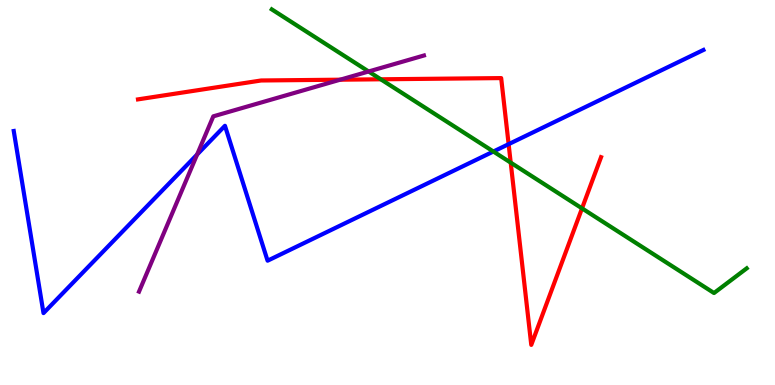[{'lines': ['blue', 'red'], 'intersections': [{'x': 6.56, 'y': 6.26}]}, {'lines': ['green', 'red'], 'intersections': [{'x': 4.91, 'y': 7.94}, {'x': 6.59, 'y': 5.78}, {'x': 7.51, 'y': 4.59}]}, {'lines': ['purple', 'red'], 'intersections': [{'x': 4.39, 'y': 7.93}]}, {'lines': ['blue', 'green'], 'intersections': [{'x': 6.37, 'y': 6.06}]}, {'lines': ['blue', 'purple'], 'intersections': [{'x': 2.54, 'y': 5.99}]}, {'lines': ['green', 'purple'], 'intersections': [{'x': 4.76, 'y': 8.14}]}]